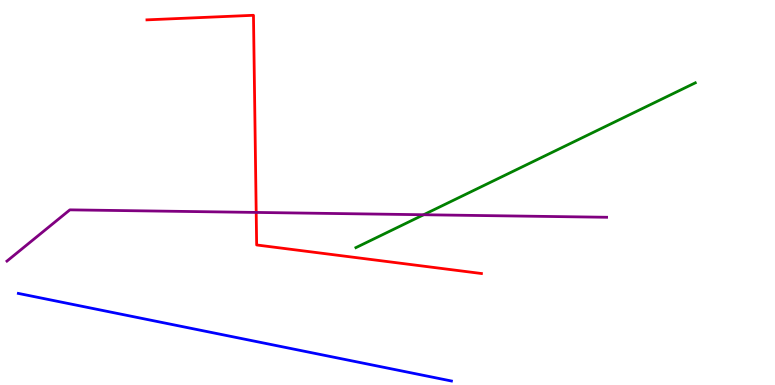[{'lines': ['blue', 'red'], 'intersections': []}, {'lines': ['green', 'red'], 'intersections': []}, {'lines': ['purple', 'red'], 'intersections': [{'x': 3.31, 'y': 4.48}]}, {'lines': ['blue', 'green'], 'intersections': []}, {'lines': ['blue', 'purple'], 'intersections': []}, {'lines': ['green', 'purple'], 'intersections': [{'x': 5.47, 'y': 4.42}]}]